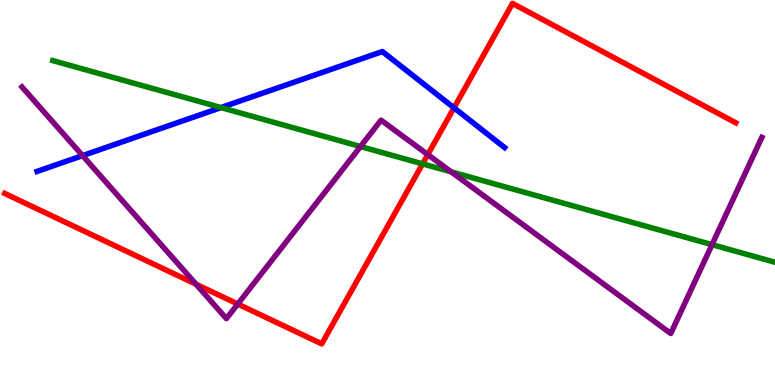[{'lines': ['blue', 'red'], 'intersections': [{'x': 5.86, 'y': 7.2}]}, {'lines': ['green', 'red'], 'intersections': [{'x': 5.45, 'y': 5.74}]}, {'lines': ['purple', 'red'], 'intersections': [{'x': 2.53, 'y': 2.62}, {'x': 3.07, 'y': 2.1}, {'x': 5.52, 'y': 5.98}]}, {'lines': ['blue', 'green'], 'intersections': [{'x': 2.85, 'y': 7.21}]}, {'lines': ['blue', 'purple'], 'intersections': [{'x': 1.07, 'y': 5.96}]}, {'lines': ['green', 'purple'], 'intersections': [{'x': 4.65, 'y': 6.19}, {'x': 5.82, 'y': 5.54}, {'x': 9.19, 'y': 3.65}]}]